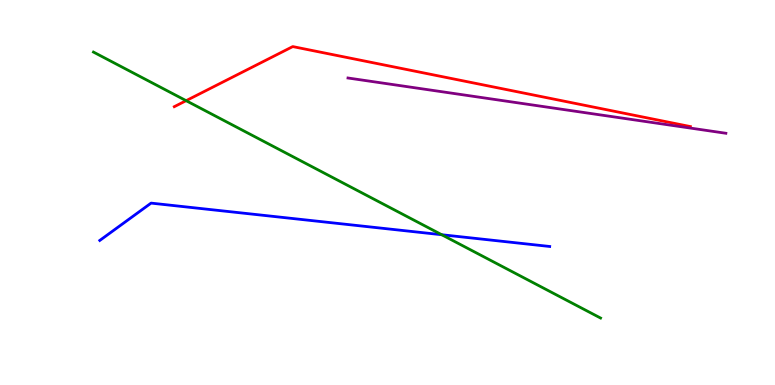[{'lines': ['blue', 'red'], 'intersections': []}, {'lines': ['green', 'red'], 'intersections': [{'x': 2.4, 'y': 7.39}]}, {'lines': ['purple', 'red'], 'intersections': []}, {'lines': ['blue', 'green'], 'intersections': [{'x': 5.7, 'y': 3.9}]}, {'lines': ['blue', 'purple'], 'intersections': []}, {'lines': ['green', 'purple'], 'intersections': []}]